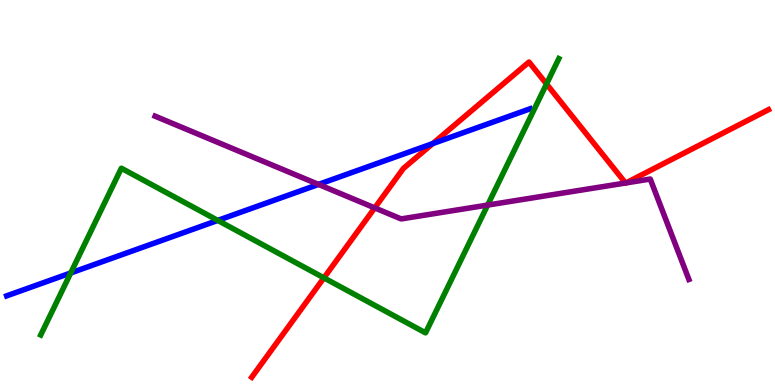[{'lines': ['blue', 'red'], 'intersections': [{'x': 5.58, 'y': 6.27}]}, {'lines': ['green', 'red'], 'intersections': [{'x': 4.18, 'y': 2.78}, {'x': 7.05, 'y': 7.82}]}, {'lines': ['purple', 'red'], 'intersections': [{'x': 4.84, 'y': 4.6}, {'x': 8.07, 'y': 5.25}, {'x': 8.08, 'y': 5.25}]}, {'lines': ['blue', 'green'], 'intersections': [{'x': 0.912, 'y': 2.91}, {'x': 2.81, 'y': 4.27}]}, {'lines': ['blue', 'purple'], 'intersections': [{'x': 4.11, 'y': 5.21}]}, {'lines': ['green', 'purple'], 'intersections': [{'x': 6.29, 'y': 4.67}]}]